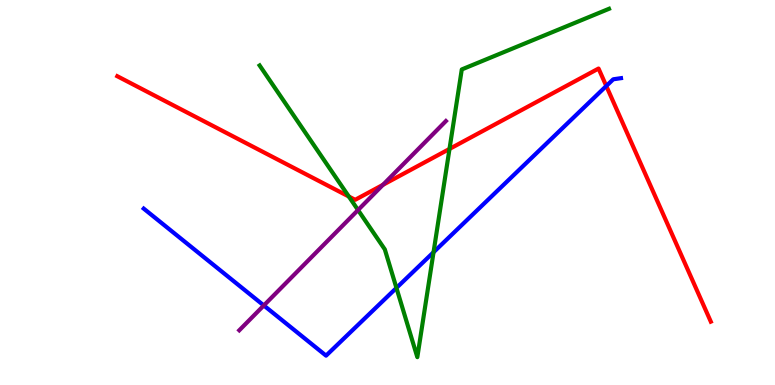[{'lines': ['blue', 'red'], 'intersections': [{'x': 7.82, 'y': 7.77}]}, {'lines': ['green', 'red'], 'intersections': [{'x': 4.5, 'y': 4.9}, {'x': 5.8, 'y': 6.13}]}, {'lines': ['purple', 'red'], 'intersections': [{'x': 4.94, 'y': 5.2}]}, {'lines': ['blue', 'green'], 'intersections': [{'x': 5.12, 'y': 2.52}, {'x': 5.59, 'y': 3.45}]}, {'lines': ['blue', 'purple'], 'intersections': [{'x': 3.4, 'y': 2.07}]}, {'lines': ['green', 'purple'], 'intersections': [{'x': 4.62, 'y': 4.54}]}]